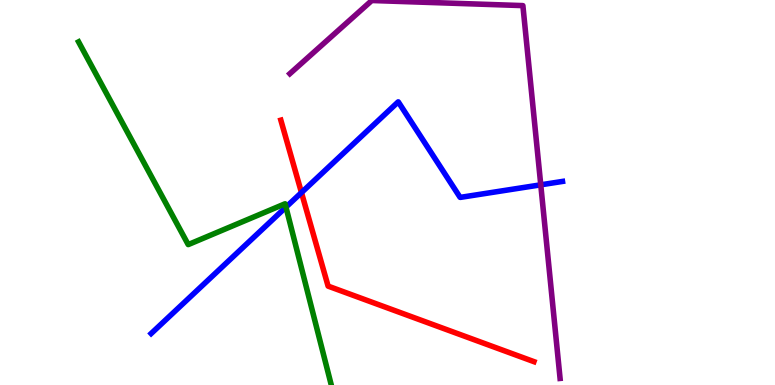[{'lines': ['blue', 'red'], 'intersections': [{'x': 3.89, 'y': 5.0}]}, {'lines': ['green', 'red'], 'intersections': []}, {'lines': ['purple', 'red'], 'intersections': []}, {'lines': ['blue', 'green'], 'intersections': [{'x': 3.69, 'y': 4.62}]}, {'lines': ['blue', 'purple'], 'intersections': [{'x': 6.98, 'y': 5.2}]}, {'lines': ['green', 'purple'], 'intersections': []}]